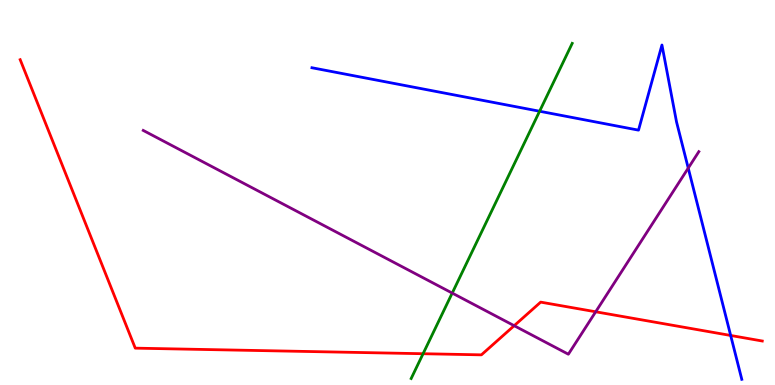[{'lines': ['blue', 'red'], 'intersections': [{'x': 9.43, 'y': 1.29}]}, {'lines': ['green', 'red'], 'intersections': [{'x': 5.46, 'y': 0.812}]}, {'lines': ['purple', 'red'], 'intersections': [{'x': 6.63, 'y': 1.54}, {'x': 7.69, 'y': 1.9}]}, {'lines': ['blue', 'green'], 'intersections': [{'x': 6.96, 'y': 7.11}]}, {'lines': ['blue', 'purple'], 'intersections': [{'x': 8.88, 'y': 5.63}]}, {'lines': ['green', 'purple'], 'intersections': [{'x': 5.84, 'y': 2.39}]}]